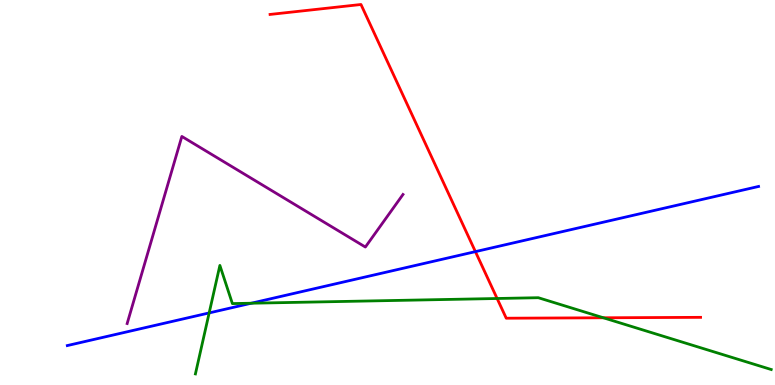[{'lines': ['blue', 'red'], 'intersections': [{'x': 6.13, 'y': 3.46}]}, {'lines': ['green', 'red'], 'intersections': [{'x': 6.41, 'y': 2.25}, {'x': 7.79, 'y': 1.75}]}, {'lines': ['purple', 'red'], 'intersections': []}, {'lines': ['blue', 'green'], 'intersections': [{'x': 2.7, 'y': 1.87}, {'x': 3.24, 'y': 2.12}]}, {'lines': ['blue', 'purple'], 'intersections': []}, {'lines': ['green', 'purple'], 'intersections': []}]